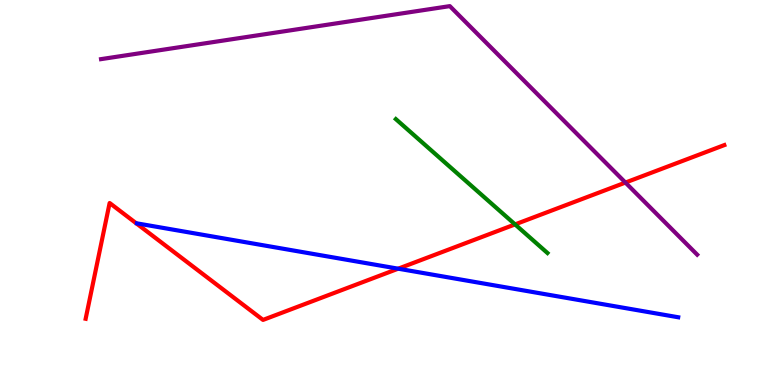[{'lines': ['blue', 'red'], 'intersections': [{'x': 5.14, 'y': 3.02}]}, {'lines': ['green', 'red'], 'intersections': [{'x': 6.65, 'y': 4.17}]}, {'lines': ['purple', 'red'], 'intersections': [{'x': 8.07, 'y': 5.26}]}, {'lines': ['blue', 'green'], 'intersections': []}, {'lines': ['blue', 'purple'], 'intersections': []}, {'lines': ['green', 'purple'], 'intersections': []}]